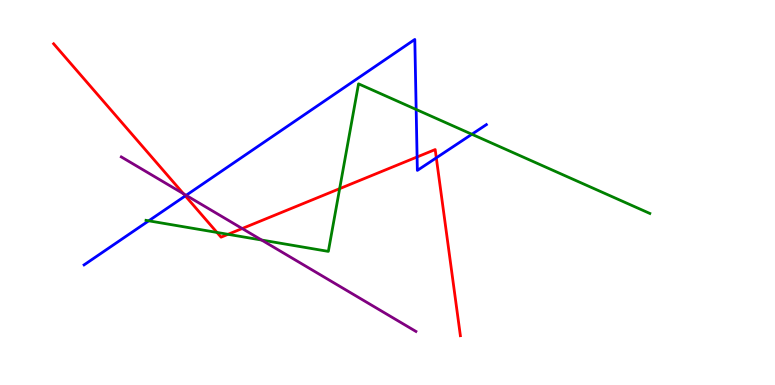[{'lines': ['blue', 'red'], 'intersections': [{'x': 2.39, 'y': 4.91}, {'x': 5.38, 'y': 5.92}, {'x': 5.63, 'y': 5.9}]}, {'lines': ['green', 'red'], 'intersections': [{'x': 2.8, 'y': 3.96}, {'x': 2.94, 'y': 3.91}, {'x': 4.38, 'y': 5.1}]}, {'lines': ['purple', 'red'], 'intersections': [{'x': 2.37, 'y': 4.97}, {'x': 3.12, 'y': 4.06}]}, {'lines': ['blue', 'green'], 'intersections': [{'x': 1.92, 'y': 4.26}, {'x': 5.37, 'y': 7.16}, {'x': 6.09, 'y': 6.51}]}, {'lines': ['blue', 'purple'], 'intersections': [{'x': 2.4, 'y': 4.93}]}, {'lines': ['green', 'purple'], 'intersections': [{'x': 3.38, 'y': 3.77}]}]